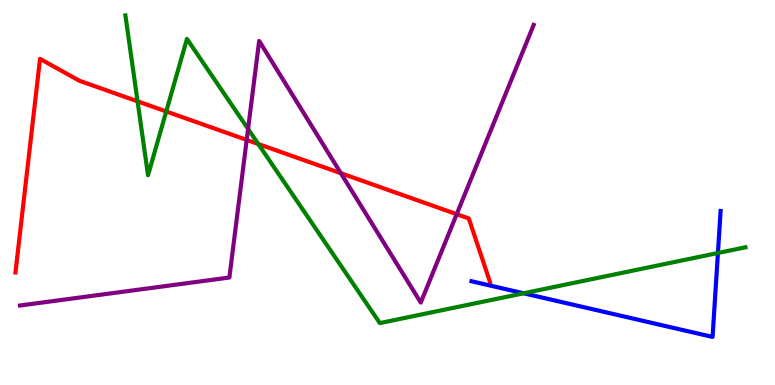[{'lines': ['blue', 'red'], 'intersections': []}, {'lines': ['green', 'red'], 'intersections': [{'x': 1.78, 'y': 7.37}, {'x': 2.15, 'y': 7.1}, {'x': 3.33, 'y': 6.26}]}, {'lines': ['purple', 'red'], 'intersections': [{'x': 3.18, 'y': 6.37}, {'x': 4.4, 'y': 5.5}, {'x': 5.89, 'y': 4.44}]}, {'lines': ['blue', 'green'], 'intersections': [{'x': 6.76, 'y': 2.38}, {'x': 9.26, 'y': 3.43}]}, {'lines': ['blue', 'purple'], 'intersections': []}, {'lines': ['green', 'purple'], 'intersections': [{'x': 3.2, 'y': 6.65}]}]